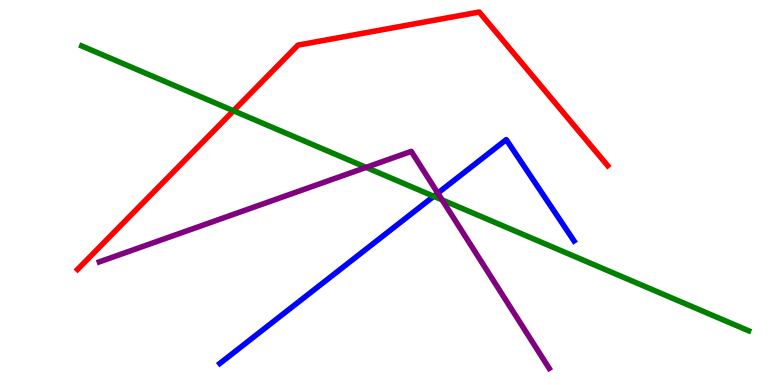[{'lines': ['blue', 'red'], 'intersections': []}, {'lines': ['green', 'red'], 'intersections': [{'x': 3.01, 'y': 7.12}]}, {'lines': ['purple', 'red'], 'intersections': []}, {'lines': ['blue', 'green'], 'intersections': [{'x': 5.6, 'y': 4.9}]}, {'lines': ['blue', 'purple'], 'intersections': [{'x': 5.65, 'y': 4.98}]}, {'lines': ['green', 'purple'], 'intersections': [{'x': 4.72, 'y': 5.65}, {'x': 5.7, 'y': 4.81}]}]